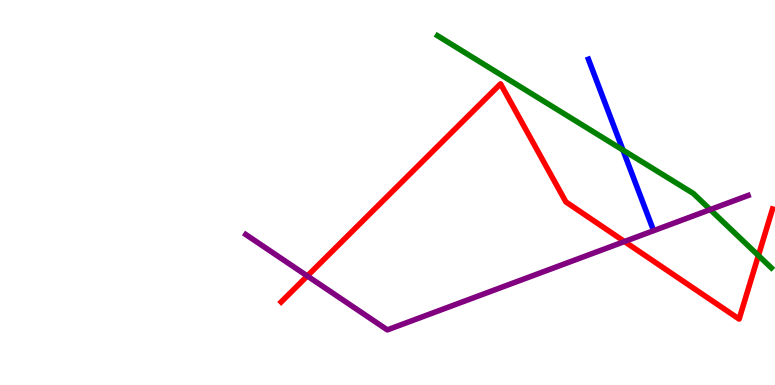[{'lines': ['blue', 'red'], 'intersections': []}, {'lines': ['green', 'red'], 'intersections': [{'x': 9.79, 'y': 3.36}]}, {'lines': ['purple', 'red'], 'intersections': [{'x': 3.97, 'y': 2.83}, {'x': 8.06, 'y': 3.73}]}, {'lines': ['blue', 'green'], 'intersections': [{'x': 8.04, 'y': 6.1}]}, {'lines': ['blue', 'purple'], 'intersections': []}, {'lines': ['green', 'purple'], 'intersections': [{'x': 9.16, 'y': 4.56}]}]